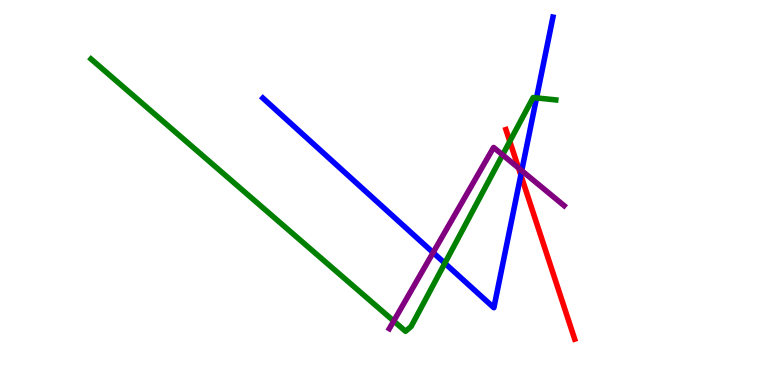[{'lines': ['blue', 'red'], 'intersections': [{'x': 6.72, 'y': 5.45}]}, {'lines': ['green', 'red'], 'intersections': [{'x': 6.58, 'y': 6.33}]}, {'lines': ['purple', 'red'], 'intersections': [{'x': 6.69, 'y': 5.64}]}, {'lines': ['blue', 'green'], 'intersections': [{'x': 5.74, 'y': 3.16}, {'x': 6.92, 'y': 7.46}]}, {'lines': ['blue', 'purple'], 'intersections': [{'x': 5.59, 'y': 3.44}, {'x': 6.73, 'y': 5.57}]}, {'lines': ['green', 'purple'], 'intersections': [{'x': 5.08, 'y': 1.66}, {'x': 6.49, 'y': 5.98}]}]